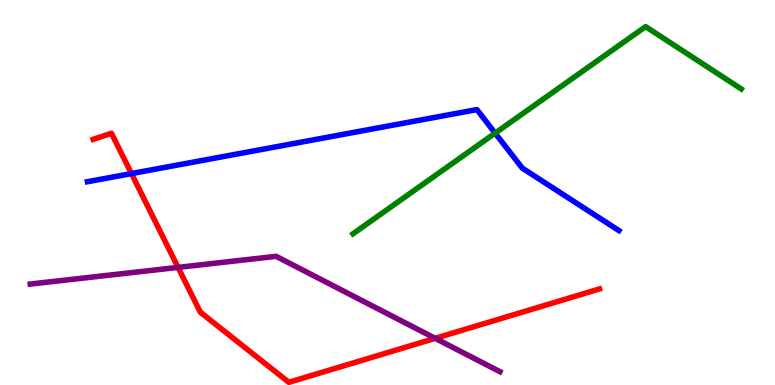[{'lines': ['blue', 'red'], 'intersections': [{'x': 1.7, 'y': 5.49}]}, {'lines': ['green', 'red'], 'intersections': []}, {'lines': ['purple', 'red'], 'intersections': [{'x': 2.3, 'y': 3.05}, {'x': 5.62, 'y': 1.21}]}, {'lines': ['blue', 'green'], 'intersections': [{'x': 6.39, 'y': 6.54}]}, {'lines': ['blue', 'purple'], 'intersections': []}, {'lines': ['green', 'purple'], 'intersections': []}]